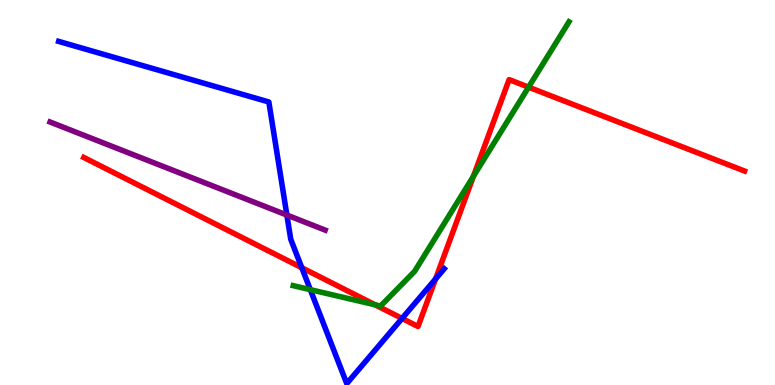[{'lines': ['blue', 'red'], 'intersections': [{'x': 3.89, 'y': 3.05}, {'x': 5.19, 'y': 1.73}, {'x': 5.62, 'y': 2.75}]}, {'lines': ['green', 'red'], 'intersections': [{'x': 4.84, 'y': 2.08}, {'x': 6.11, 'y': 5.42}, {'x': 6.82, 'y': 7.74}]}, {'lines': ['purple', 'red'], 'intersections': []}, {'lines': ['blue', 'green'], 'intersections': [{'x': 4.0, 'y': 2.48}]}, {'lines': ['blue', 'purple'], 'intersections': [{'x': 3.7, 'y': 4.41}]}, {'lines': ['green', 'purple'], 'intersections': []}]